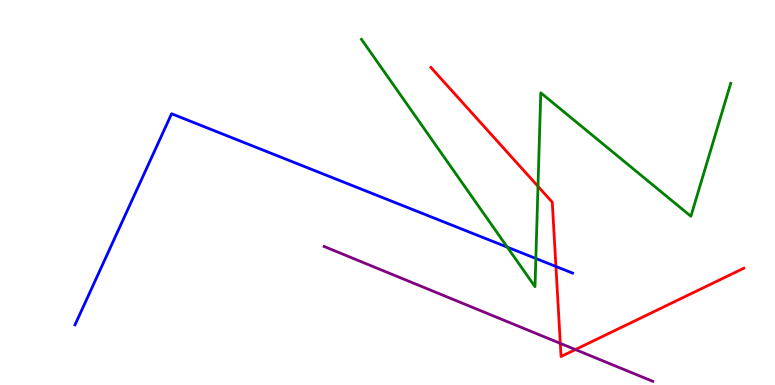[{'lines': ['blue', 'red'], 'intersections': [{'x': 7.17, 'y': 3.08}]}, {'lines': ['green', 'red'], 'intersections': [{'x': 6.94, 'y': 5.16}]}, {'lines': ['purple', 'red'], 'intersections': [{'x': 7.23, 'y': 1.08}, {'x': 7.42, 'y': 0.92}]}, {'lines': ['blue', 'green'], 'intersections': [{'x': 6.55, 'y': 3.58}, {'x': 6.91, 'y': 3.29}]}, {'lines': ['blue', 'purple'], 'intersections': []}, {'lines': ['green', 'purple'], 'intersections': []}]